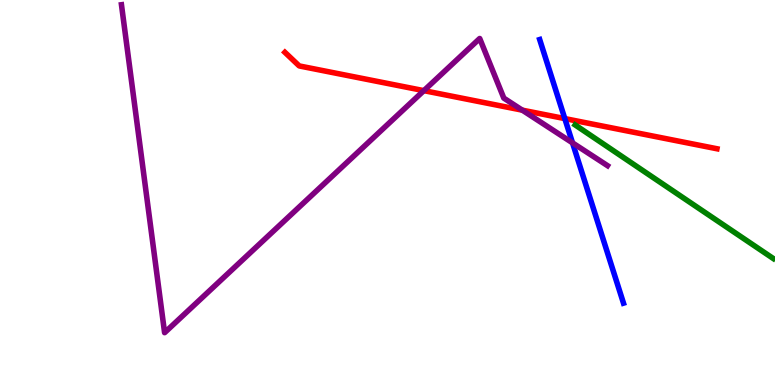[{'lines': ['blue', 'red'], 'intersections': [{'x': 7.29, 'y': 6.92}]}, {'lines': ['green', 'red'], 'intersections': []}, {'lines': ['purple', 'red'], 'intersections': [{'x': 5.47, 'y': 7.65}, {'x': 6.74, 'y': 7.14}]}, {'lines': ['blue', 'green'], 'intersections': []}, {'lines': ['blue', 'purple'], 'intersections': [{'x': 7.39, 'y': 6.29}]}, {'lines': ['green', 'purple'], 'intersections': []}]